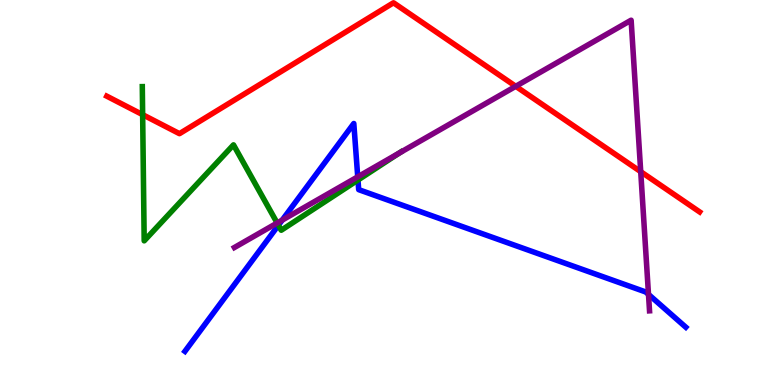[{'lines': ['blue', 'red'], 'intersections': []}, {'lines': ['green', 'red'], 'intersections': [{'x': 1.84, 'y': 7.02}]}, {'lines': ['purple', 'red'], 'intersections': [{'x': 6.65, 'y': 7.76}, {'x': 8.27, 'y': 5.54}]}, {'lines': ['blue', 'green'], 'intersections': [{'x': 3.59, 'y': 4.15}, {'x': 4.62, 'y': 5.32}]}, {'lines': ['blue', 'purple'], 'intersections': [{'x': 3.64, 'y': 4.28}, {'x': 4.62, 'y': 5.41}, {'x': 8.37, 'y': 2.35}]}, {'lines': ['green', 'purple'], 'intersections': [{'x': 3.58, 'y': 4.21}, {'x': 5.15, 'y': 6.02}]}]